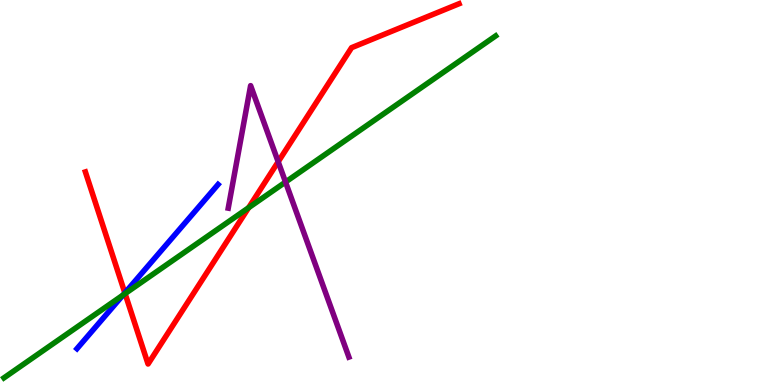[{'lines': ['blue', 'red'], 'intersections': [{'x': 1.61, 'y': 2.39}]}, {'lines': ['green', 'red'], 'intersections': [{'x': 1.61, 'y': 2.37}, {'x': 3.21, 'y': 4.61}]}, {'lines': ['purple', 'red'], 'intersections': [{'x': 3.59, 'y': 5.8}]}, {'lines': ['blue', 'green'], 'intersections': [{'x': 1.59, 'y': 2.34}]}, {'lines': ['blue', 'purple'], 'intersections': []}, {'lines': ['green', 'purple'], 'intersections': [{'x': 3.68, 'y': 5.27}]}]